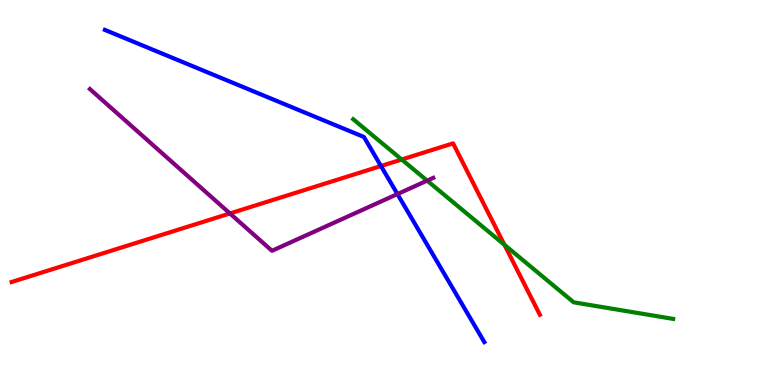[{'lines': ['blue', 'red'], 'intersections': [{'x': 4.92, 'y': 5.69}]}, {'lines': ['green', 'red'], 'intersections': [{'x': 5.18, 'y': 5.86}, {'x': 6.51, 'y': 3.64}]}, {'lines': ['purple', 'red'], 'intersections': [{'x': 2.97, 'y': 4.46}]}, {'lines': ['blue', 'green'], 'intersections': []}, {'lines': ['blue', 'purple'], 'intersections': [{'x': 5.13, 'y': 4.96}]}, {'lines': ['green', 'purple'], 'intersections': [{'x': 5.51, 'y': 5.31}]}]